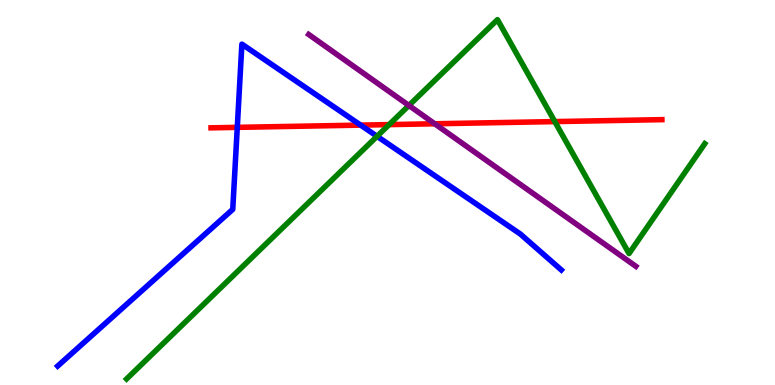[{'lines': ['blue', 'red'], 'intersections': [{'x': 3.06, 'y': 6.69}, {'x': 4.65, 'y': 6.75}]}, {'lines': ['green', 'red'], 'intersections': [{'x': 5.02, 'y': 6.76}, {'x': 7.16, 'y': 6.84}]}, {'lines': ['purple', 'red'], 'intersections': [{'x': 5.61, 'y': 6.79}]}, {'lines': ['blue', 'green'], 'intersections': [{'x': 4.87, 'y': 6.46}]}, {'lines': ['blue', 'purple'], 'intersections': []}, {'lines': ['green', 'purple'], 'intersections': [{'x': 5.28, 'y': 7.26}]}]